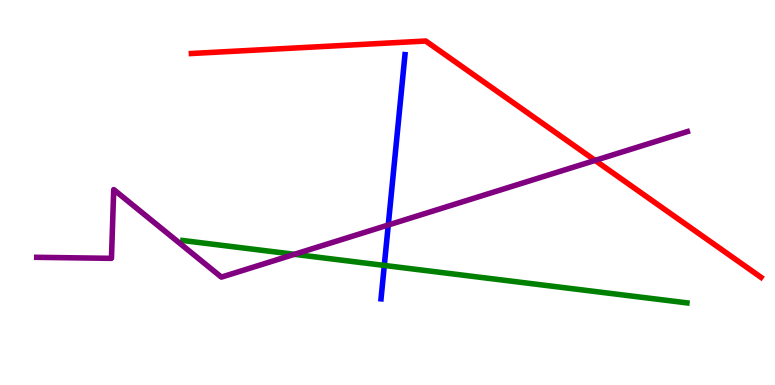[{'lines': ['blue', 'red'], 'intersections': []}, {'lines': ['green', 'red'], 'intersections': []}, {'lines': ['purple', 'red'], 'intersections': [{'x': 7.68, 'y': 5.83}]}, {'lines': ['blue', 'green'], 'intersections': [{'x': 4.96, 'y': 3.11}]}, {'lines': ['blue', 'purple'], 'intersections': [{'x': 5.01, 'y': 4.16}]}, {'lines': ['green', 'purple'], 'intersections': [{'x': 3.8, 'y': 3.39}]}]